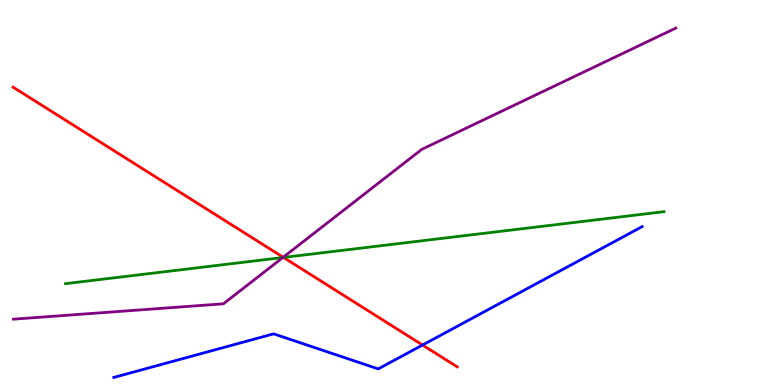[{'lines': ['blue', 'red'], 'intersections': [{'x': 5.45, 'y': 1.04}]}, {'lines': ['green', 'red'], 'intersections': [{'x': 3.66, 'y': 3.31}]}, {'lines': ['purple', 'red'], 'intersections': [{'x': 3.65, 'y': 3.32}]}, {'lines': ['blue', 'green'], 'intersections': []}, {'lines': ['blue', 'purple'], 'intersections': []}, {'lines': ['green', 'purple'], 'intersections': [{'x': 3.65, 'y': 3.31}]}]